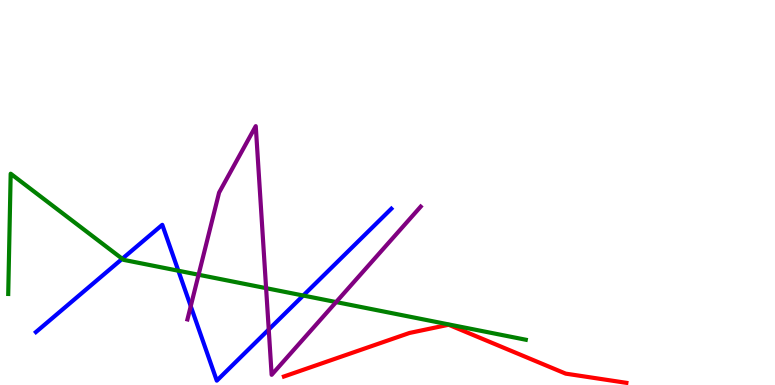[{'lines': ['blue', 'red'], 'intersections': []}, {'lines': ['green', 'red'], 'intersections': []}, {'lines': ['purple', 'red'], 'intersections': []}, {'lines': ['blue', 'green'], 'intersections': [{'x': 1.58, 'y': 3.28}, {'x': 2.3, 'y': 2.97}, {'x': 3.91, 'y': 2.32}]}, {'lines': ['blue', 'purple'], 'intersections': [{'x': 2.46, 'y': 2.05}, {'x': 3.47, 'y': 1.44}]}, {'lines': ['green', 'purple'], 'intersections': [{'x': 2.56, 'y': 2.86}, {'x': 3.43, 'y': 2.52}, {'x': 4.34, 'y': 2.15}]}]